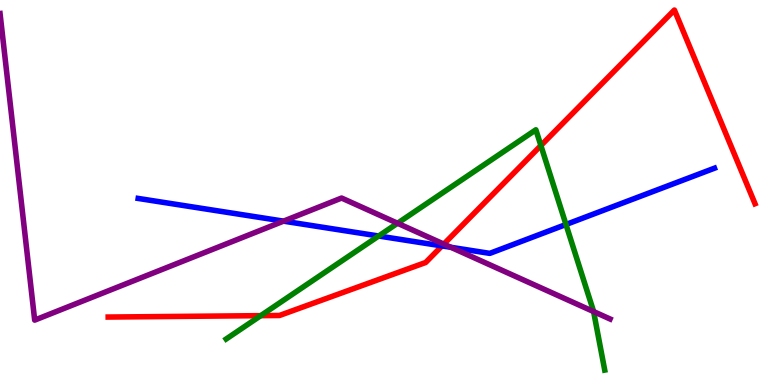[{'lines': ['blue', 'red'], 'intersections': [{'x': 5.7, 'y': 3.61}]}, {'lines': ['green', 'red'], 'intersections': [{'x': 3.36, 'y': 1.8}, {'x': 6.98, 'y': 6.22}]}, {'lines': ['purple', 'red'], 'intersections': [{'x': 5.73, 'y': 3.66}]}, {'lines': ['blue', 'green'], 'intersections': [{'x': 4.89, 'y': 3.87}, {'x': 7.3, 'y': 4.17}]}, {'lines': ['blue', 'purple'], 'intersections': [{'x': 3.66, 'y': 4.26}, {'x': 5.82, 'y': 3.58}]}, {'lines': ['green', 'purple'], 'intersections': [{'x': 5.13, 'y': 4.2}, {'x': 7.66, 'y': 1.91}]}]